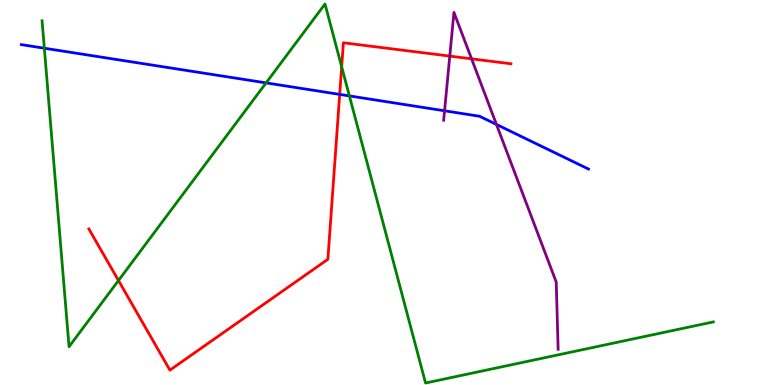[{'lines': ['blue', 'red'], 'intersections': [{'x': 4.38, 'y': 7.55}]}, {'lines': ['green', 'red'], 'intersections': [{'x': 1.53, 'y': 2.71}, {'x': 4.41, 'y': 8.27}]}, {'lines': ['purple', 'red'], 'intersections': [{'x': 5.8, 'y': 8.54}, {'x': 6.08, 'y': 8.47}]}, {'lines': ['blue', 'green'], 'intersections': [{'x': 0.572, 'y': 8.75}, {'x': 3.43, 'y': 7.85}, {'x': 4.51, 'y': 7.51}]}, {'lines': ['blue', 'purple'], 'intersections': [{'x': 5.74, 'y': 7.12}, {'x': 6.41, 'y': 6.77}]}, {'lines': ['green', 'purple'], 'intersections': []}]